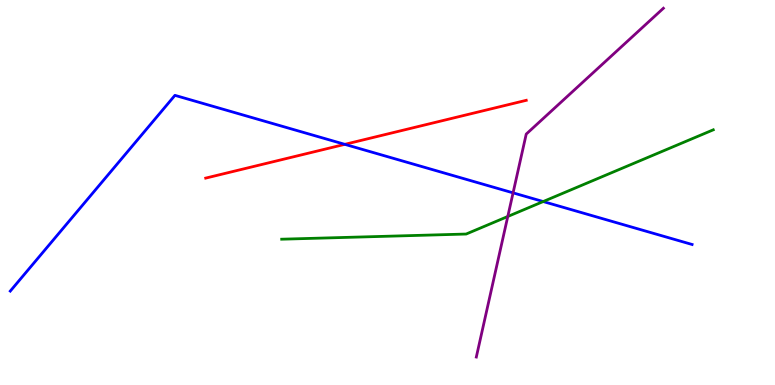[{'lines': ['blue', 'red'], 'intersections': [{'x': 4.45, 'y': 6.25}]}, {'lines': ['green', 'red'], 'intersections': []}, {'lines': ['purple', 'red'], 'intersections': []}, {'lines': ['blue', 'green'], 'intersections': [{'x': 7.01, 'y': 4.77}]}, {'lines': ['blue', 'purple'], 'intersections': [{'x': 6.62, 'y': 4.99}]}, {'lines': ['green', 'purple'], 'intersections': [{'x': 6.55, 'y': 4.38}]}]